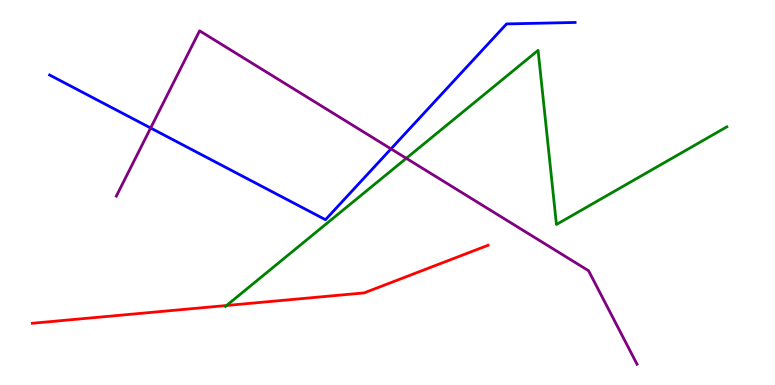[{'lines': ['blue', 'red'], 'intersections': []}, {'lines': ['green', 'red'], 'intersections': [{'x': 2.92, 'y': 2.07}]}, {'lines': ['purple', 'red'], 'intersections': []}, {'lines': ['blue', 'green'], 'intersections': []}, {'lines': ['blue', 'purple'], 'intersections': [{'x': 1.94, 'y': 6.68}, {'x': 5.05, 'y': 6.13}]}, {'lines': ['green', 'purple'], 'intersections': [{'x': 5.24, 'y': 5.89}]}]